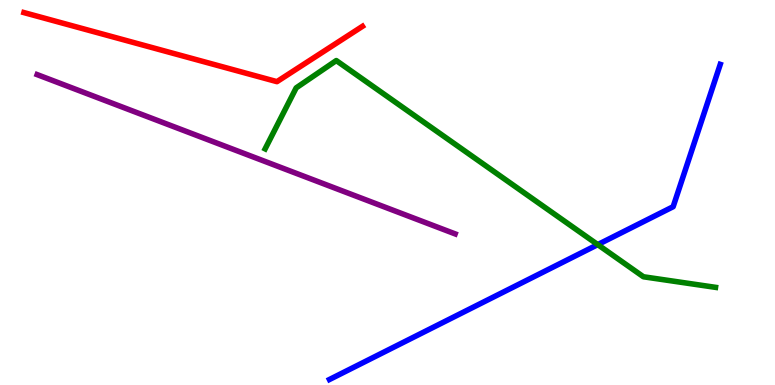[{'lines': ['blue', 'red'], 'intersections': []}, {'lines': ['green', 'red'], 'intersections': []}, {'lines': ['purple', 'red'], 'intersections': []}, {'lines': ['blue', 'green'], 'intersections': [{'x': 7.71, 'y': 3.65}]}, {'lines': ['blue', 'purple'], 'intersections': []}, {'lines': ['green', 'purple'], 'intersections': []}]